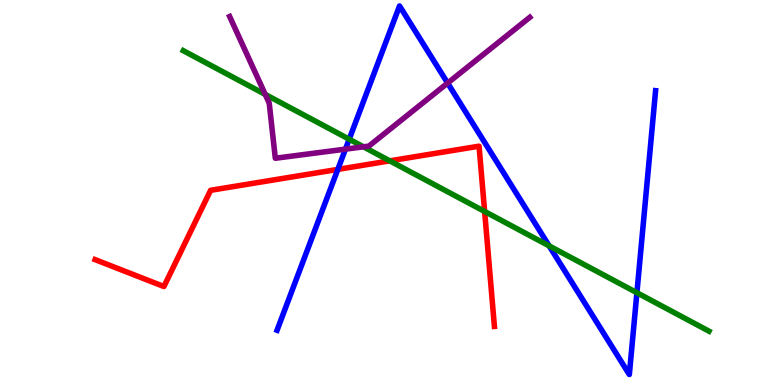[{'lines': ['blue', 'red'], 'intersections': [{'x': 4.36, 'y': 5.6}]}, {'lines': ['green', 'red'], 'intersections': [{'x': 5.03, 'y': 5.82}, {'x': 6.25, 'y': 4.51}]}, {'lines': ['purple', 'red'], 'intersections': []}, {'lines': ['blue', 'green'], 'intersections': [{'x': 4.51, 'y': 6.38}, {'x': 7.09, 'y': 3.61}, {'x': 8.22, 'y': 2.4}]}, {'lines': ['blue', 'purple'], 'intersections': [{'x': 4.46, 'y': 6.13}, {'x': 5.78, 'y': 7.84}]}, {'lines': ['green', 'purple'], 'intersections': [{'x': 3.42, 'y': 7.55}, {'x': 4.69, 'y': 6.19}]}]